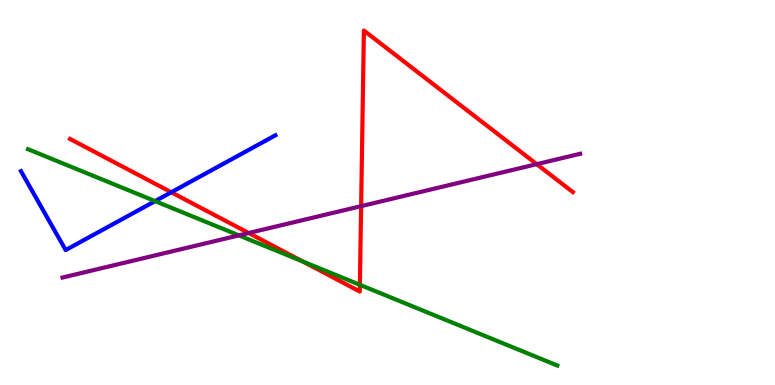[{'lines': ['blue', 'red'], 'intersections': [{'x': 2.21, 'y': 5.01}]}, {'lines': ['green', 'red'], 'intersections': [{'x': 3.91, 'y': 3.21}, {'x': 4.64, 'y': 2.6}]}, {'lines': ['purple', 'red'], 'intersections': [{'x': 3.21, 'y': 3.95}, {'x': 4.66, 'y': 4.65}, {'x': 6.93, 'y': 5.74}]}, {'lines': ['blue', 'green'], 'intersections': [{'x': 2.0, 'y': 4.78}]}, {'lines': ['blue', 'purple'], 'intersections': []}, {'lines': ['green', 'purple'], 'intersections': [{'x': 3.08, 'y': 3.89}]}]